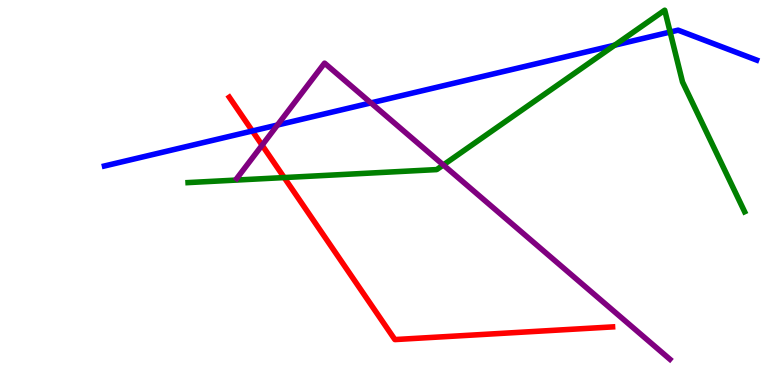[{'lines': ['blue', 'red'], 'intersections': [{'x': 3.26, 'y': 6.6}]}, {'lines': ['green', 'red'], 'intersections': [{'x': 3.67, 'y': 5.39}]}, {'lines': ['purple', 'red'], 'intersections': [{'x': 3.38, 'y': 6.23}]}, {'lines': ['blue', 'green'], 'intersections': [{'x': 7.93, 'y': 8.83}, {'x': 8.65, 'y': 9.17}]}, {'lines': ['blue', 'purple'], 'intersections': [{'x': 3.58, 'y': 6.75}, {'x': 4.79, 'y': 7.33}]}, {'lines': ['green', 'purple'], 'intersections': [{'x': 5.72, 'y': 5.72}]}]